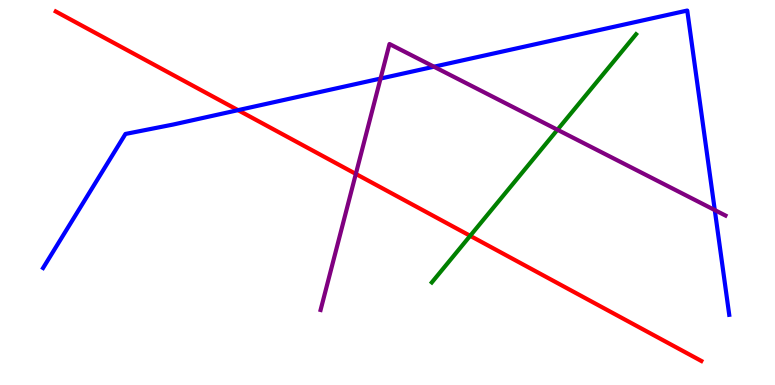[{'lines': ['blue', 'red'], 'intersections': [{'x': 3.07, 'y': 7.14}]}, {'lines': ['green', 'red'], 'intersections': [{'x': 6.07, 'y': 3.87}]}, {'lines': ['purple', 'red'], 'intersections': [{'x': 4.59, 'y': 5.48}]}, {'lines': ['blue', 'green'], 'intersections': []}, {'lines': ['blue', 'purple'], 'intersections': [{'x': 4.91, 'y': 7.96}, {'x': 5.6, 'y': 8.27}, {'x': 9.22, 'y': 4.54}]}, {'lines': ['green', 'purple'], 'intersections': [{'x': 7.19, 'y': 6.63}]}]